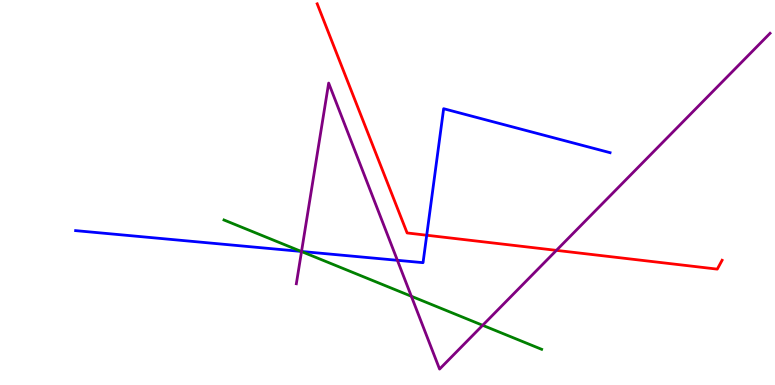[{'lines': ['blue', 'red'], 'intersections': [{'x': 5.51, 'y': 3.89}]}, {'lines': ['green', 'red'], 'intersections': []}, {'lines': ['purple', 'red'], 'intersections': [{'x': 7.18, 'y': 3.5}]}, {'lines': ['blue', 'green'], 'intersections': [{'x': 3.89, 'y': 3.47}]}, {'lines': ['blue', 'purple'], 'intersections': [{'x': 3.89, 'y': 3.47}, {'x': 5.13, 'y': 3.24}]}, {'lines': ['green', 'purple'], 'intersections': [{'x': 3.89, 'y': 3.47}, {'x': 5.31, 'y': 2.3}, {'x': 6.23, 'y': 1.55}]}]